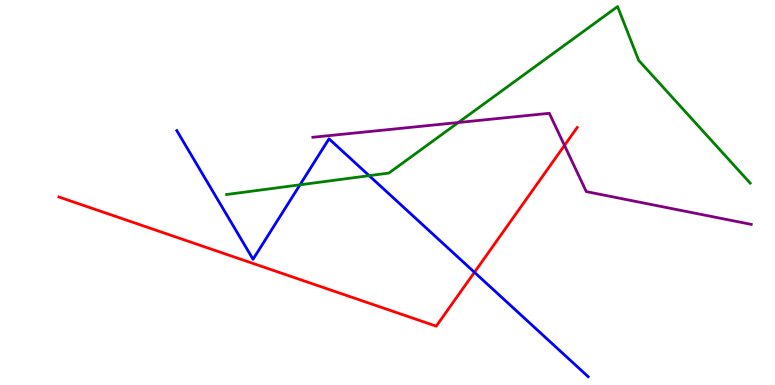[{'lines': ['blue', 'red'], 'intersections': [{'x': 6.12, 'y': 2.93}]}, {'lines': ['green', 'red'], 'intersections': []}, {'lines': ['purple', 'red'], 'intersections': [{'x': 7.28, 'y': 6.22}]}, {'lines': ['blue', 'green'], 'intersections': [{'x': 3.87, 'y': 5.2}, {'x': 4.76, 'y': 5.44}]}, {'lines': ['blue', 'purple'], 'intersections': []}, {'lines': ['green', 'purple'], 'intersections': [{'x': 5.91, 'y': 6.82}]}]